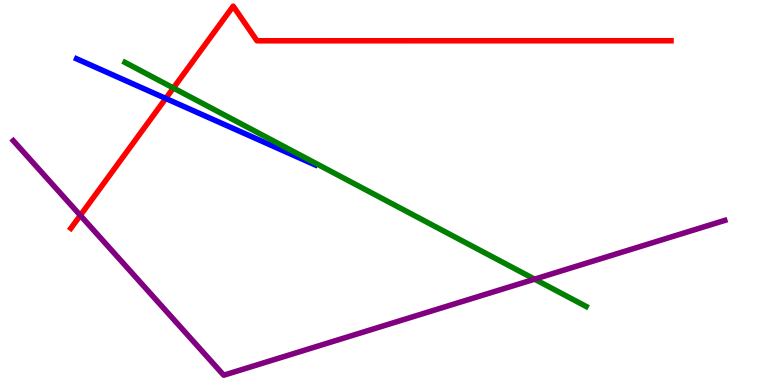[{'lines': ['blue', 'red'], 'intersections': [{'x': 2.14, 'y': 7.44}]}, {'lines': ['green', 'red'], 'intersections': [{'x': 2.24, 'y': 7.71}]}, {'lines': ['purple', 'red'], 'intersections': [{'x': 1.04, 'y': 4.41}]}, {'lines': ['blue', 'green'], 'intersections': []}, {'lines': ['blue', 'purple'], 'intersections': []}, {'lines': ['green', 'purple'], 'intersections': [{'x': 6.9, 'y': 2.75}]}]